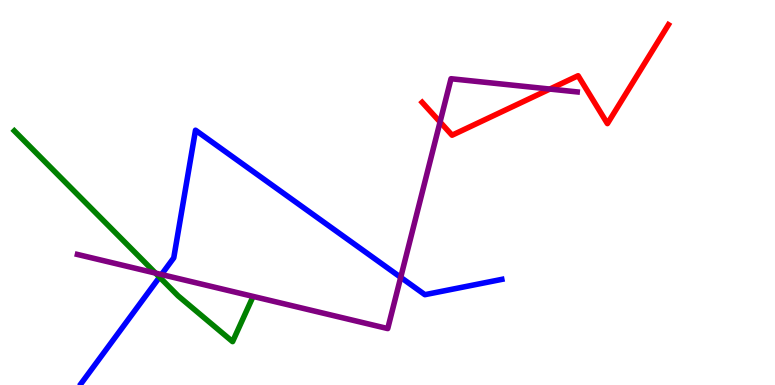[{'lines': ['blue', 'red'], 'intersections': []}, {'lines': ['green', 'red'], 'intersections': []}, {'lines': ['purple', 'red'], 'intersections': [{'x': 5.68, 'y': 6.83}, {'x': 7.09, 'y': 7.69}]}, {'lines': ['blue', 'green'], 'intersections': [{'x': 2.06, 'y': 2.8}]}, {'lines': ['blue', 'purple'], 'intersections': [{'x': 2.08, 'y': 2.87}, {'x': 5.17, 'y': 2.8}]}, {'lines': ['green', 'purple'], 'intersections': [{'x': 2.01, 'y': 2.91}]}]